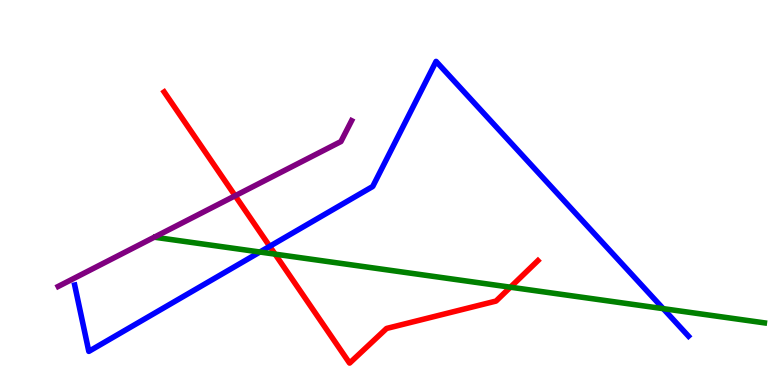[{'lines': ['blue', 'red'], 'intersections': [{'x': 3.48, 'y': 3.6}]}, {'lines': ['green', 'red'], 'intersections': [{'x': 3.55, 'y': 3.4}, {'x': 6.59, 'y': 2.54}]}, {'lines': ['purple', 'red'], 'intersections': [{'x': 3.03, 'y': 4.92}]}, {'lines': ['blue', 'green'], 'intersections': [{'x': 3.35, 'y': 3.45}, {'x': 8.56, 'y': 1.98}]}, {'lines': ['blue', 'purple'], 'intersections': []}, {'lines': ['green', 'purple'], 'intersections': []}]